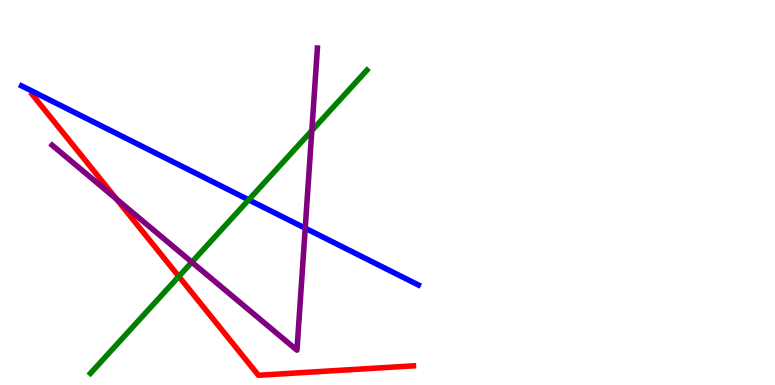[{'lines': ['blue', 'red'], 'intersections': []}, {'lines': ['green', 'red'], 'intersections': [{'x': 2.31, 'y': 2.82}]}, {'lines': ['purple', 'red'], 'intersections': [{'x': 1.5, 'y': 4.83}]}, {'lines': ['blue', 'green'], 'intersections': [{'x': 3.21, 'y': 4.81}]}, {'lines': ['blue', 'purple'], 'intersections': [{'x': 3.94, 'y': 4.07}]}, {'lines': ['green', 'purple'], 'intersections': [{'x': 2.48, 'y': 3.19}, {'x': 4.02, 'y': 6.61}]}]